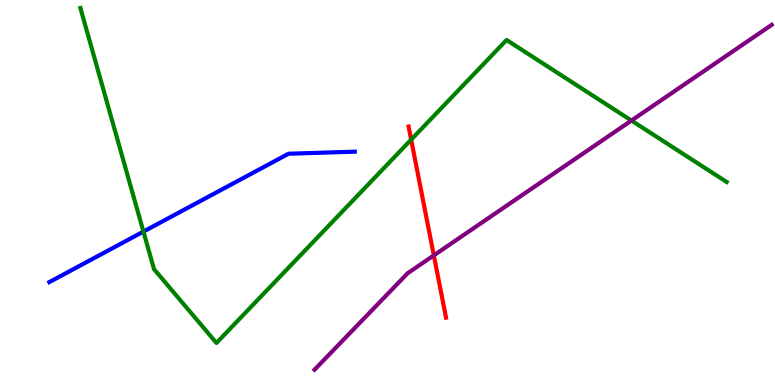[{'lines': ['blue', 'red'], 'intersections': []}, {'lines': ['green', 'red'], 'intersections': [{'x': 5.31, 'y': 6.37}]}, {'lines': ['purple', 'red'], 'intersections': [{'x': 5.6, 'y': 3.37}]}, {'lines': ['blue', 'green'], 'intersections': [{'x': 1.85, 'y': 3.98}]}, {'lines': ['blue', 'purple'], 'intersections': []}, {'lines': ['green', 'purple'], 'intersections': [{'x': 8.15, 'y': 6.87}]}]